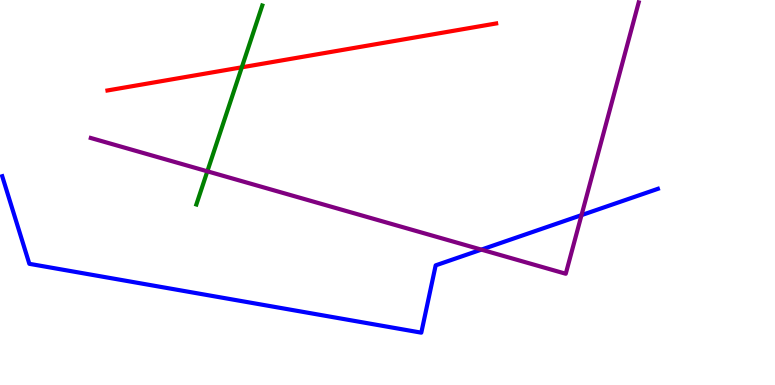[{'lines': ['blue', 'red'], 'intersections': []}, {'lines': ['green', 'red'], 'intersections': [{'x': 3.12, 'y': 8.25}]}, {'lines': ['purple', 'red'], 'intersections': []}, {'lines': ['blue', 'green'], 'intersections': []}, {'lines': ['blue', 'purple'], 'intersections': [{'x': 6.21, 'y': 3.52}, {'x': 7.5, 'y': 4.41}]}, {'lines': ['green', 'purple'], 'intersections': [{'x': 2.68, 'y': 5.55}]}]